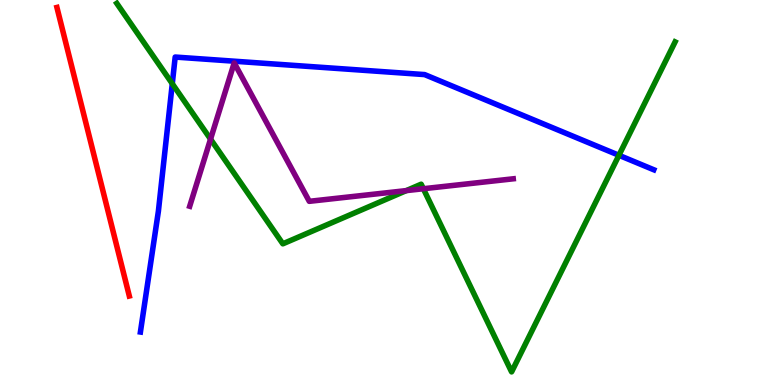[{'lines': ['blue', 'red'], 'intersections': []}, {'lines': ['green', 'red'], 'intersections': []}, {'lines': ['purple', 'red'], 'intersections': []}, {'lines': ['blue', 'green'], 'intersections': [{'x': 2.22, 'y': 7.83}, {'x': 7.99, 'y': 5.97}]}, {'lines': ['blue', 'purple'], 'intersections': []}, {'lines': ['green', 'purple'], 'intersections': [{'x': 2.72, 'y': 6.39}, {'x': 5.24, 'y': 5.05}, {'x': 5.46, 'y': 5.1}]}]